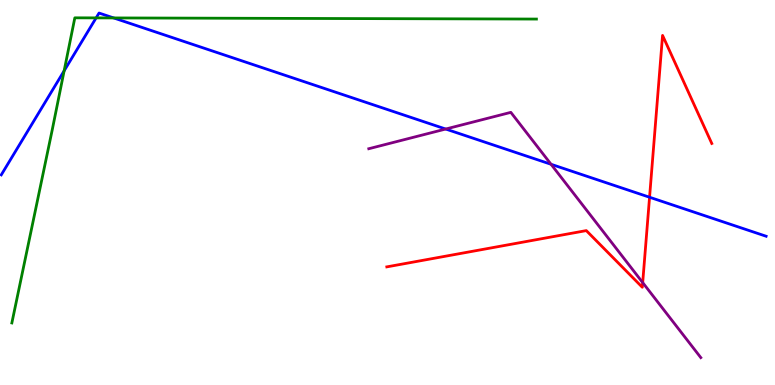[{'lines': ['blue', 'red'], 'intersections': [{'x': 8.38, 'y': 4.88}]}, {'lines': ['green', 'red'], 'intersections': []}, {'lines': ['purple', 'red'], 'intersections': [{'x': 8.29, 'y': 2.66}]}, {'lines': ['blue', 'green'], 'intersections': [{'x': 0.828, 'y': 8.16}, {'x': 1.24, 'y': 9.54}, {'x': 1.47, 'y': 9.53}]}, {'lines': ['blue', 'purple'], 'intersections': [{'x': 5.75, 'y': 6.65}, {'x': 7.11, 'y': 5.73}]}, {'lines': ['green', 'purple'], 'intersections': []}]